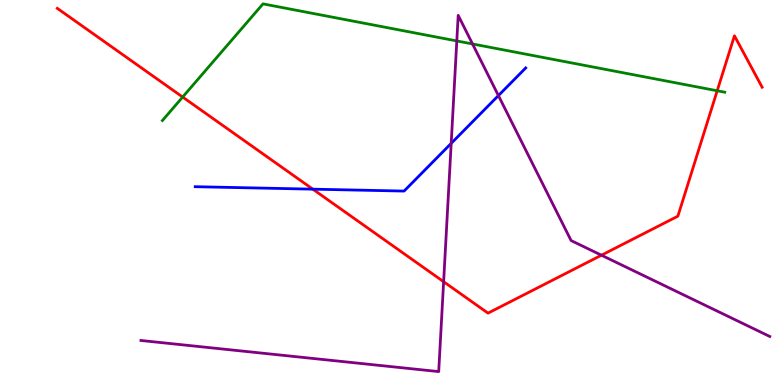[{'lines': ['blue', 'red'], 'intersections': [{'x': 4.04, 'y': 5.09}]}, {'lines': ['green', 'red'], 'intersections': [{'x': 2.36, 'y': 7.48}, {'x': 9.25, 'y': 7.64}]}, {'lines': ['purple', 'red'], 'intersections': [{'x': 5.72, 'y': 2.68}, {'x': 7.76, 'y': 3.37}]}, {'lines': ['blue', 'green'], 'intersections': []}, {'lines': ['blue', 'purple'], 'intersections': [{'x': 5.82, 'y': 6.28}, {'x': 6.43, 'y': 7.52}]}, {'lines': ['green', 'purple'], 'intersections': [{'x': 5.89, 'y': 8.94}, {'x': 6.1, 'y': 8.86}]}]